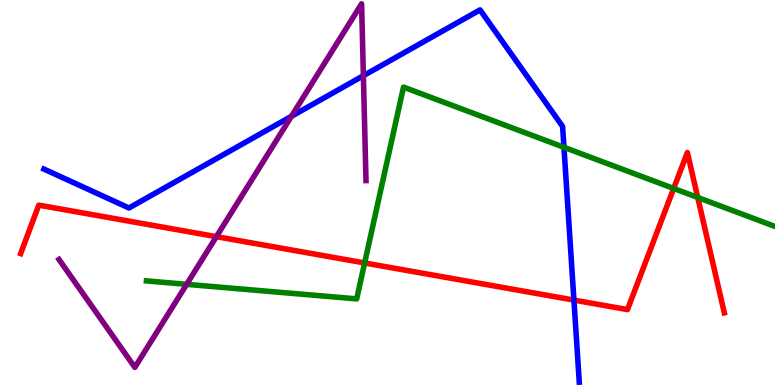[{'lines': ['blue', 'red'], 'intersections': [{'x': 7.41, 'y': 2.21}]}, {'lines': ['green', 'red'], 'intersections': [{'x': 4.7, 'y': 3.17}, {'x': 8.69, 'y': 5.11}, {'x': 9.0, 'y': 4.87}]}, {'lines': ['purple', 'red'], 'intersections': [{'x': 2.79, 'y': 3.85}]}, {'lines': ['blue', 'green'], 'intersections': [{'x': 7.28, 'y': 6.17}]}, {'lines': ['blue', 'purple'], 'intersections': [{'x': 3.76, 'y': 6.98}, {'x': 4.69, 'y': 8.03}]}, {'lines': ['green', 'purple'], 'intersections': [{'x': 2.41, 'y': 2.61}]}]